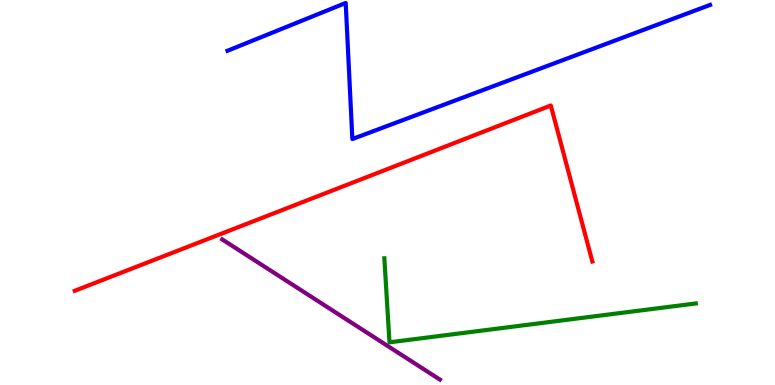[{'lines': ['blue', 'red'], 'intersections': []}, {'lines': ['green', 'red'], 'intersections': []}, {'lines': ['purple', 'red'], 'intersections': []}, {'lines': ['blue', 'green'], 'intersections': []}, {'lines': ['blue', 'purple'], 'intersections': []}, {'lines': ['green', 'purple'], 'intersections': []}]